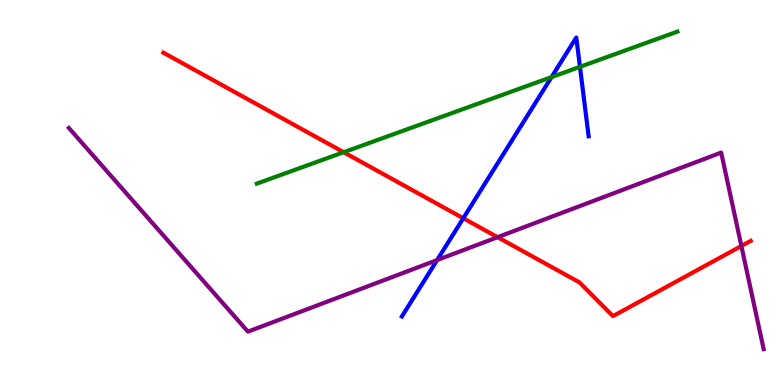[{'lines': ['blue', 'red'], 'intersections': [{'x': 5.98, 'y': 4.33}]}, {'lines': ['green', 'red'], 'intersections': [{'x': 4.43, 'y': 6.05}]}, {'lines': ['purple', 'red'], 'intersections': [{'x': 6.42, 'y': 3.84}, {'x': 9.57, 'y': 3.61}]}, {'lines': ['blue', 'green'], 'intersections': [{'x': 7.12, 'y': 8.0}, {'x': 7.48, 'y': 8.26}]}, {'lines': ['blue', 'purple'], 'intersections': [{'x': 5.64, 'y': 3.25}]}, {'lines': ['green', 'purple'], 'intersections': []}]